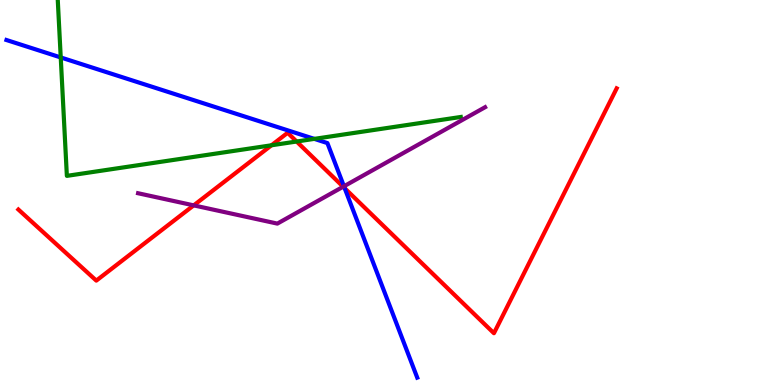[{'lines': ['blue', 'red'], 'intersections': [{'x': 4.45, 'y': 5.11}]}, {'lines': ['green', 'red'], 'intersections': [{'x': 3.5, 'y': 6.23}, {'x': 3.83, 'y': 6.32}]}, {'lines': ['purple', 'red'], 'intersections': [{'x': 2.5, 'y': 4.67}, {'x': 4.43, 'y': 5.15}]}, {'lines': ['blue', 'green'], 'intersections': [{'x': 0.784, 'y': 8.51}, {'x': 4.06, 'y': 6.39}]}, {'lines': ['blue', 'purple'], 'intersections': [{'x': 4.44, 'y': 5.16}]}, {'lines': ['green', 'purple'], 'intersections': []}]